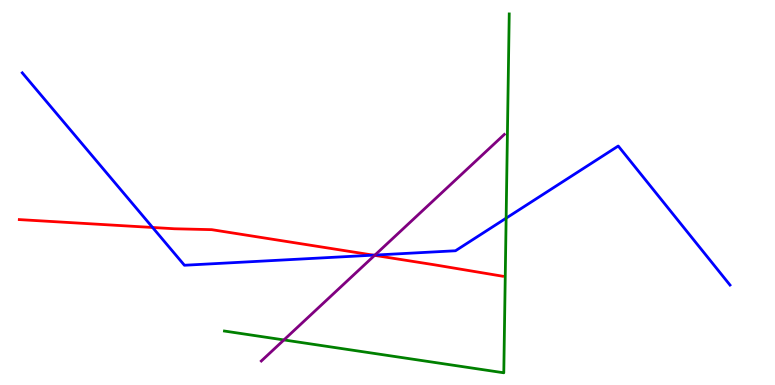[{'lines': ['blue', 'red'], 'intersections': [{'x': 1.97, 'y': 4.09}, {'x': 4.82, 'y': 3.37}]}, {'lines': ['green', 'red'], 'intersections': []}, {'lines': ['purple', 'red'], 'intersections': [{'x': 4.83, 'y': 3.37}]}, {'lines': ['blue', 'green'], 'intersections': [{'x': 6.53, 'y': 4.33}]}, {'lines': ['blue', 'purple'], 'intersections': [{'x': 4.84, 'y': 3.37}]}, {'lines': ['green', 'purple'], 'intersections': [{'x': 3.66, 'y': 1.17}]}]